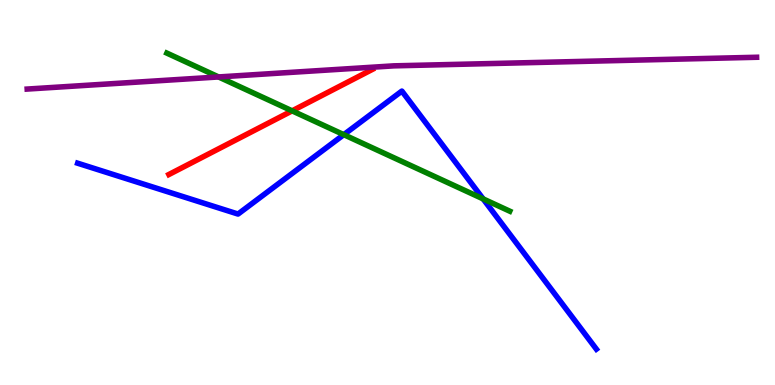[{'lines': ['blue', 'red'], 'intersections': []}, {'lines': ['green', 'red'], 'intersections': [{'x': 3.77, 'y': 7.12}]}, {'lines': ['purple', 'red'], 'intersections': []}, {'lines': ['blue', 'green'], 'intersections': [{'x': 4.44, 'y': 6.5}, {'x': 6.23, 'y': 4.83}]}, {'lines': ['blue', 'purple'], 'intersections': []}, {'lines': ['green', 'purple'], 'intersections': [{'x': 2.82, 'y': 8.0}]}]